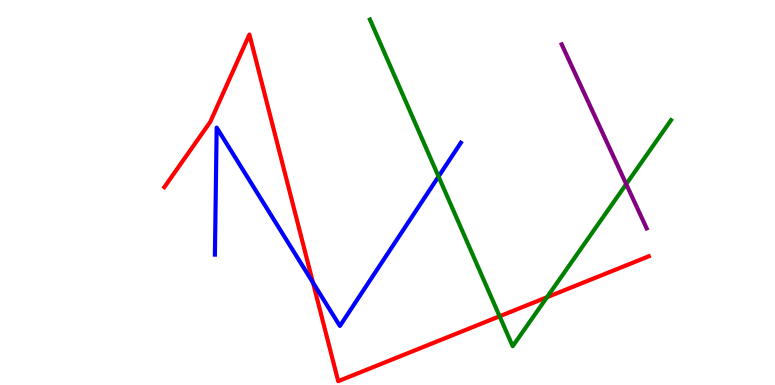[{'lines': ['blue', 'red'], 'intersections': [{'x': 4.04, 'y': 2.66}]}, {'lines': ['green', 'red'], 'intersections': [{'x': 6.45, 'y': 1.78}, {'x': 7.06, 'y': 2.28}]}, {'lines': ['purple', 'red'], 'intersections': []}, {'lines': ['blue', 'green'], 'intersections': [{'x': 5.66, 'y': 5.41}]}, {'lines': ['blue', 'purple'], 'intersections': []}, {'lines': ['green', 'purple'], 'intersections': [{'x': 8.08, 'y': 5.22}]}]